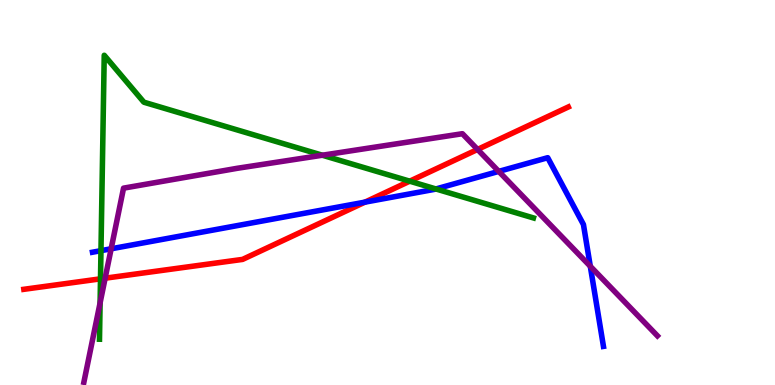[{'lines': ['blue', 'red'], 'intersections': [{'x': 4.71, 'y': 4.75}]}, {'lines': ['green', 'red'], 'intersections': [{'x': 1.3, 'y': 2.76}, {'x': 5.29, 'y': 5.29}]}, {'lines': ['purple', 'red'], 'intersections': [{'x': 1.36, 'y': 2.77}, {'x': 6.16, 'y': 6.12}]}, {'lines': ['blue', 'green'], 'intersections': [{'x': 1.3, 'y': 3.49}, {'x': 5.62, 'y': 5.09}]}, {'lines': ['blue', 'purple'], 'intersections': [{'x': 1.43, 'y': 3.54}, {'x': 6.44, 'y': 5.55}, {'x': 7.62, 'y': 3.08}]}, {'lines': ['green', 'purple'], 'intersections': [{'x': 1.29, 'y': 2.13}, {'x': 4.16, 'y': 5.97}]}]